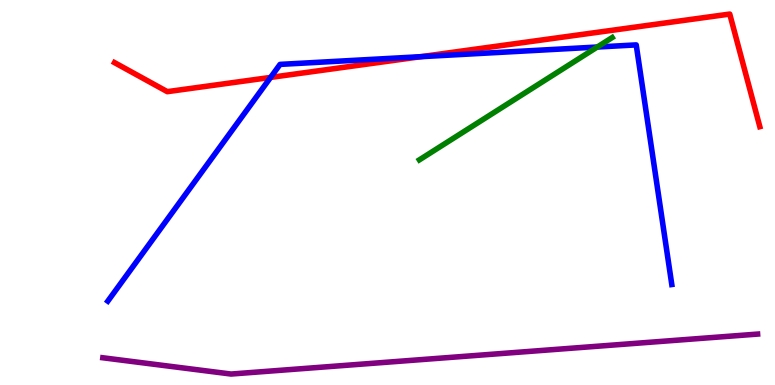[{'lines': ['blue', 'red'], 'intersections': [{'x': 3.49, 'y': 7.99}, {'x': 5.43, 'y': 8.53}]}, {'lines': ['green', 'red'], 'intersections': []}, {'lines': ['purple', 'red'], 'intersections': []}, {'lines': ['blue', 'green'], 'intersections': [{'x': 7.71, 'y': 8.78}]}, {'lines': ['blue', 'purple'], 'intersections': []}, {'lines': ['green', 'purple'], 'intersections': []}]